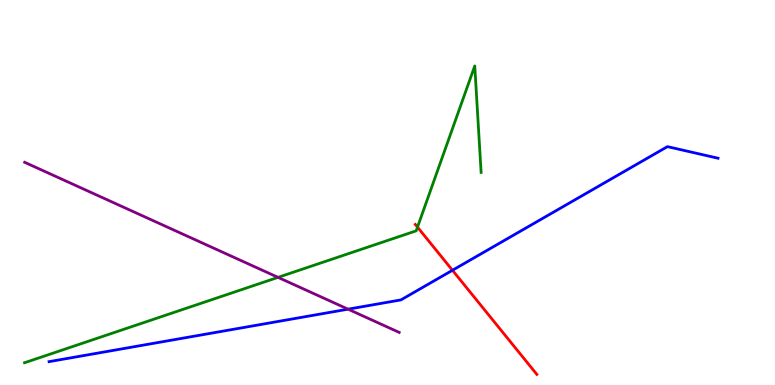[{'lines': ['blue', 'red'], 'intersections': [{'x': 5.84, 'y': 2.98}]}, {'lines': ['green', 'red'], 'intersections': [{'x': 5.39, 'y': 4.1}]}, {'lines': ['purple', 'red'], 'intersections': []}, {'lines': ['blue', 'green'], 'intersections': []}, {'lines': ['blue', 'purple'], 'intersections': [{'x': 4.49, 'y': 1.97}]}, {'lines': ['green', 'purple'], 'intersections': [{'x': 3.59, 'y': 2.8}]}]